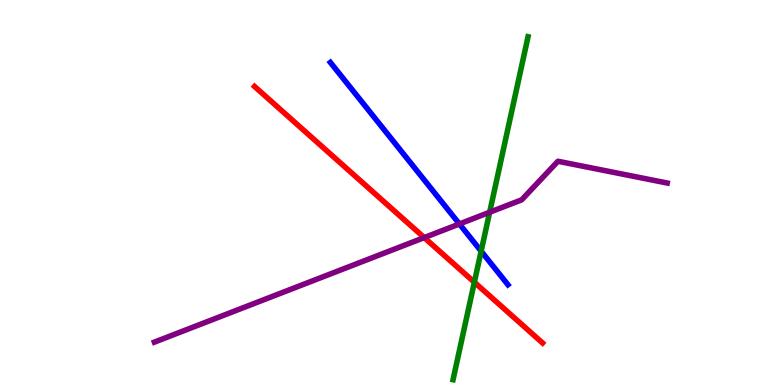[{'lines': ['blue', 'red'], 'intersections': []}, {'lines': ['green', 'red'], 'intersections': [{'x': 6.12, 'y': 2.67}]}, {'lines': ['purple', 'red'], 'intersections': [{'x': 5.47, 'y': 3.83}]}, {'lines': ['blue', 'green'], 'intersections': [{'x': 6.21, 'y': 3.48}]}, {'lines': ['blue', 'purple'], 'intersections': [{'x': 5.93, 'y': 4.18}]}, {'lines': ['green', 'purple'], 'intersections': [{'x': 6.32, 'y': 4.49}]}]